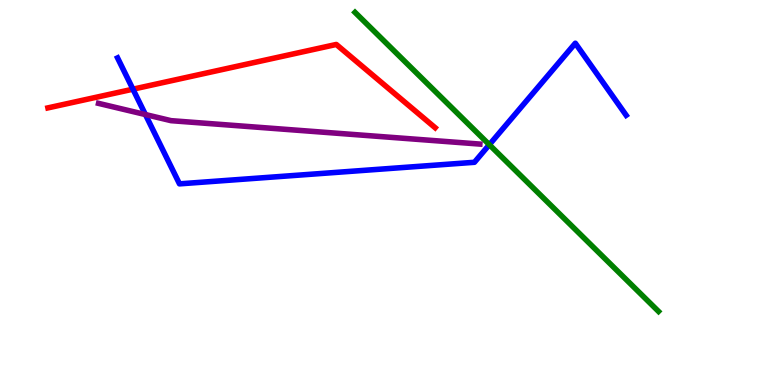[{'lines': ['blue', 'red'], 'intersections': [{'x': 1.72, 'y': 7.68}]}, {'lines': ['green', 'red'], 'intersections': []}, {'lines': ['purple', 'red'], 'intersections': []}, {'lines': ['blue', 'green'], 'intersections': [{'x': 6.31, 'y': 6.24}]}, {'lines': ['blue', 'purple'], 'intersections': [{'x': 1.88, 'y': 7.02}]}, {'lines': ['green', 'purple'], 'intersections': []}]